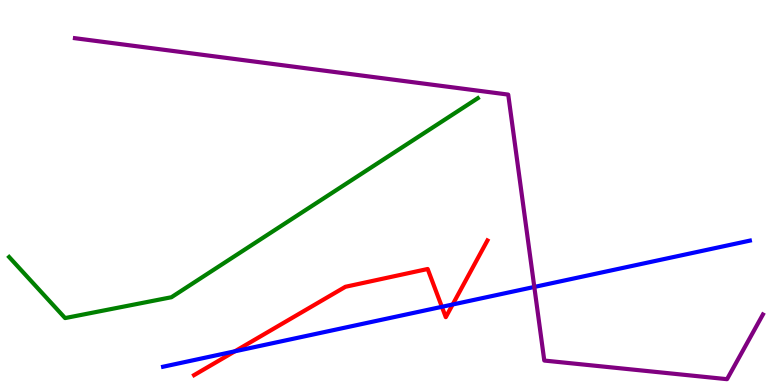[{'lines': ['blue', 'red'], 'intersections': [{'x': 3.03, 'y': 0.875}, {'x': 5.7, 'y': 2.03}, {'x': 5.84, 'y': 2.09}]}, {'lines': ['green', 'red'], 'intersections': []}, {'lines': ['purple', 'red'], 'intersections': []}, {'lines': ['blue', 'green'], 'intersections': []}, {'lines': ['blue', 'purple'], 'intersections': [{'x': 6.89, 'y': 2.55}]}, {'lines': ['green', 'purple'], 'intersections': []}]